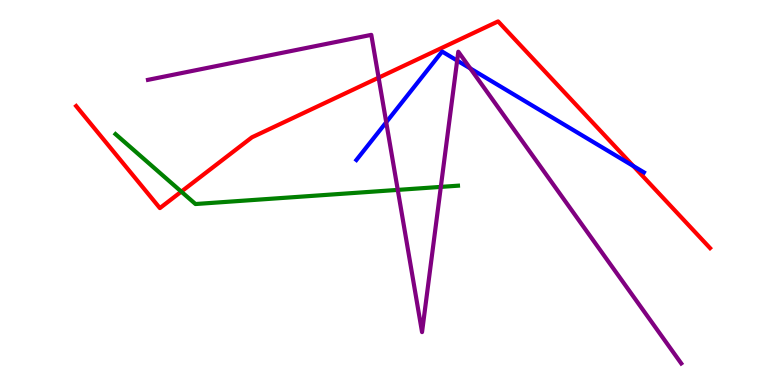[{'lines': ['blue', 'red'], 'intersections': [{'x': 8.17, 'y': 5.69}]}, {'lines': ['green', 'red'], 'intersections': [{'x': 2.34, 'y': 5.02}]}, {'lines': ['purple', 'red'], 'intersections': [{'x': 4.89, 'y': 7.98}]}, {'lines': ['blue', 'green'], 'intersections': []}, {'lines': ['blue', 'purple'], 'intersections': [{'x': 4.98, 'y': 6.82}, {'x': 5.9, 'y': 8.43}, {'x': 6.07, 'y': 8.22}]}, {'lines': ['green', 'purple'], 'intersections': [{'x': 5.13, 'y': 5.07}, {'x': 5.69, 'y': 5.15}]}]